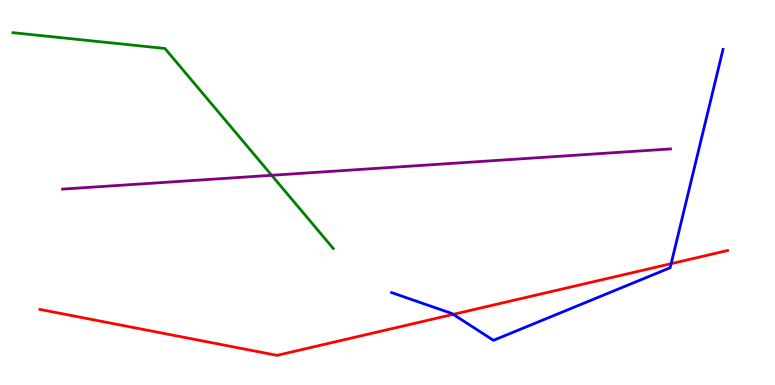[{'lines': ['blue', 'red'], 'intersections': [{'x': 5.85, 'y': 1.83}, {'x': 8.66, 'y': 3.15}]}, {'lines': ['green', 'red'], 'intersections': []}, {'lines': ['purple', 'red'], 'intersections': []}, {'lines': ['blue', 'green'], 'intersections': []}, {'lines': ['blue', 'purple'], 'intersections': []}, {'lines': ['green', 'purple'], 'intersections': [{'x': 3.51, 'y': 5.45}]}]